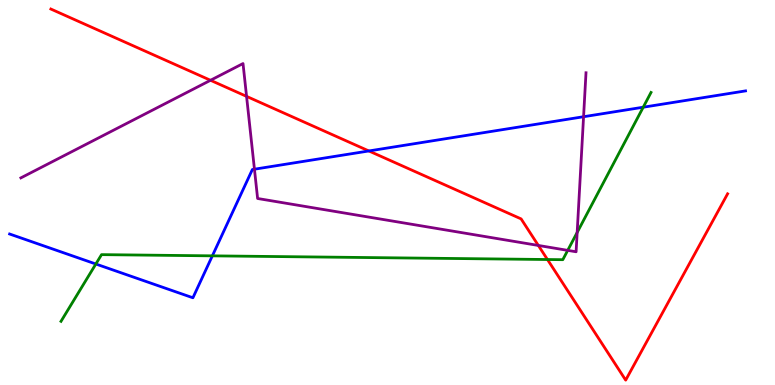[{'lines': ['blue', 'red'], 'intersections': [{'x': 4.76, 'y': 6.08}]}, {'lines': ['green', 'red'], 'intersections': [{'x': 7.06, 'y': 3.26}]}, {'lines': ['purple', 'red'], 'intersections': [{'x': 2.72, 'y': 7.91}, {'x': 3.18, 'y': 7.5}, {'x': 6.95, 'y': 3.62}]}, {'lines': ['blue', 'green'], 'intersections': [{'x': 1.24, 'y': 3.14}, {'x': 2.74, 'y': 3.35}, {'x': 8.3, 'y': 7.22}]}, {'lines': ['blue', 'purple'], 'intersections': [{'x': 3.28, 'y': 5.61}, {'x': 7.53, 'y': 6.97}]}, {'lines': ['green', 'purple'], 'intersections': [{'x': 7.33, 'y': 3.5}, {'x': 7.45, 'y': 3.96}]}]